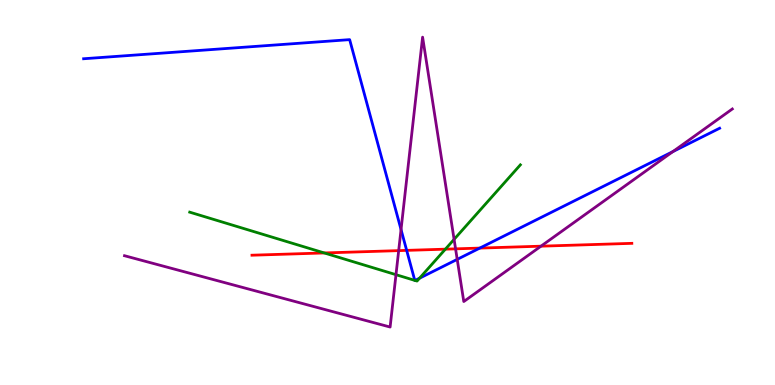[{'lines': ['blue', 'red'], 'intersections': [{'x': 5.25, 'y': 3.5}, {'x': 6.19, 'y': 3.56}]}, {'lines': ['green', 'red'], 'intersections': [{'x': 4.18, 'y': 3.43}, {'x': 5.75, 'y': 3.53}]}, {'lines': ['purple', 'red'], 'intersections': [{'x': 5.14, 'y': 3.49}, {'x': 5.88, 'y': 3.54}, {'x': 6.98, 'y': 3.61}]}, {'lines': ['blue', 'green'], 'intersections': [{'x': 5.35, 'y': 2.72}, {'x': 5.36, 'y': 2.72}, {'x': 5.41, 'y': 2.77}]}, {'lines': ['blue', 'purple'], 'intersections': [{'x': 5.17, 'y': 4.04}, {'x': 5.9, 'y': 3.26}, {'x': 8.68, 'y': 6.06}]}, {'lines': ['green', 'purple'], 'intersections': [{'x': 5.11, 'y': 2.87}, {'x': 5.86, 'y': 3.78}]}]